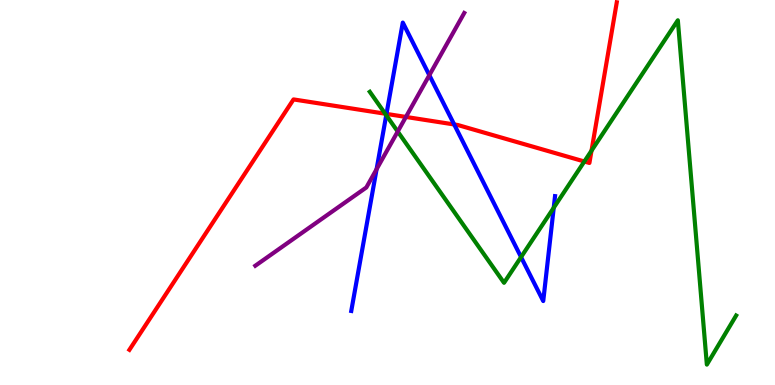[{'lines': ['blue', 'red'], 'intersections': [{'x': 4.99, 'y': 7.04}, {'x': 5.86, 'y': 6.77}]}, {'lines': ['green', 'red'], 'intersections': [{'x': 4.97, 'y': 7.05}, {'x': 7.54, 'y': 5.81}, {'x': 7.63, 'y': 6.09}]}, {'lines': ['purple', 'red'], 'intersections': [{'x': 5.24, 'y': 6.96}]}, {'lines': ['blue', 'green'], 'intersections': [{'x': 4.98, 'y': 7.01}, {'x': 6.72, 'y': 3.32}, {'x': 7.14, 'y': 4.6}]}, {'lines': ['blue', 'purple'], 'intersections': [{'x': 4.86, 'y': 5.61}, {'x': 5.54, 'y': 8.05}]}, {'lines': ['green', 'purple'], 'intersections': [{'x': 5.13, 'y': 6.58}]}]